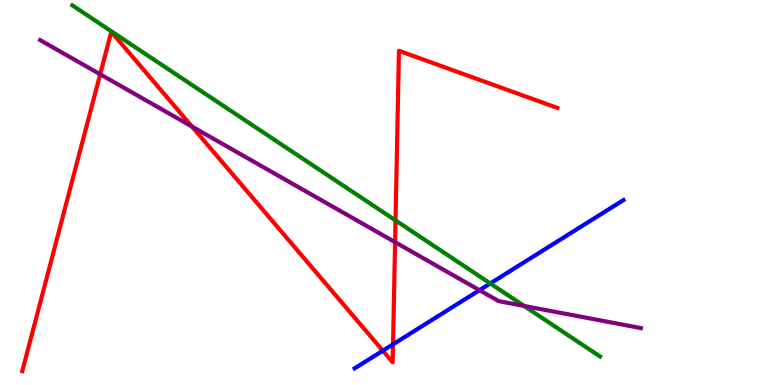[{'lines': ['blue', 'red'], 'intersections': [{'x': 4.94, 'y': 0.891}, {'x': 5.07, 'y': 1.06}]}, {'lines': ['green', 'red'], 'intersections': [{'x': 5.1, 'y': 4.28}]}, {'lines': ['purple', 'red'], 'intersections': [{'x': 1.29, 'y': 8.07}, {'x': 2.48, 'y': 6.71}, {'x': 5.1, 'y': 3.71}]}, {'lines': ['blue', 'green'], 'intersections': [{'x': 6.33, 'y': 2.64}]}, {'lines': ['blue', 'purple'], 'intersections': [{'x': 6.19, 'y': 2.46}]}, {'lines': ['green', 'purple'], 'intersections': [{'x': 6.76, 'y': 2.05}]}]